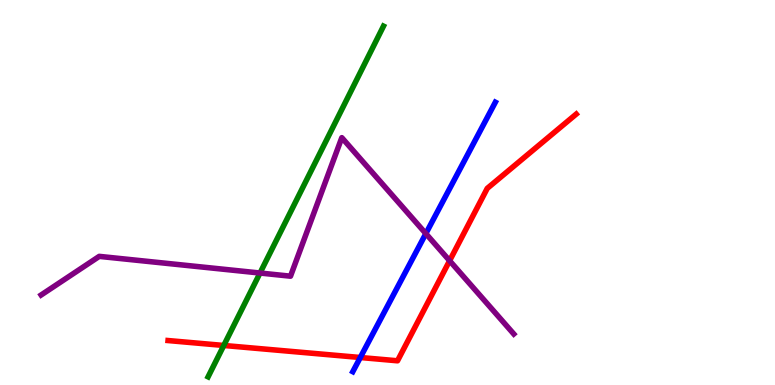[{'lines': ['blue', 'red'], 'intersections': [{'x': 4.65, 'y': 0.714}]}, {'lines': ['green', 'red'], 'intersections': [{'x': 2.89, 'y': 1.03}]}, {'lines': ['purple', 'red'], 'intersections': [{'x': 5.8, 'y': 3.23}]}, {'lines': ['blue', 'green'], 'intersections': []}, {'lines': ['blue', 'purple'], 'intersections': [{'x': 5.49, 'y': 3.93}]}, {'lines': ['green', 'purple'], 'intersections': [{'x': 3.35, 'y': 2.91}]}]